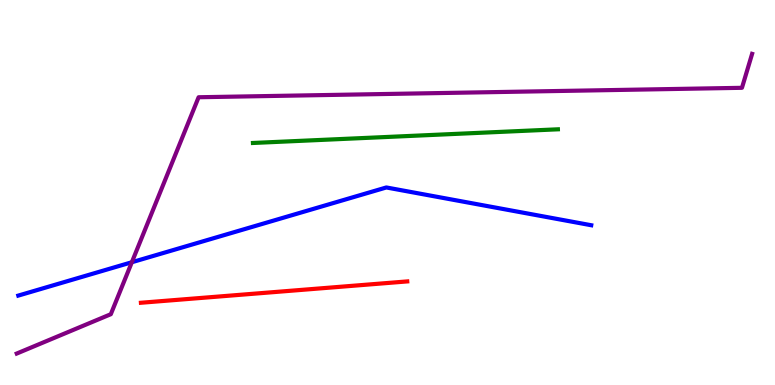[{'lines': ['blue', 'red'], 'intersections': []}, {'lines': ['green', 'red'], 'intersections': []}, {'lines': ['purple', 'red'], 'intersections': []}, {'lines': ['blue', 'green'], 'intersections': []}, {'lines': ['blue', 'purple'], 'intersections': [{'x': 1.7, 'y': 3.19}]}, {'lines': ['green', 'purple'], 'intersections': []}]